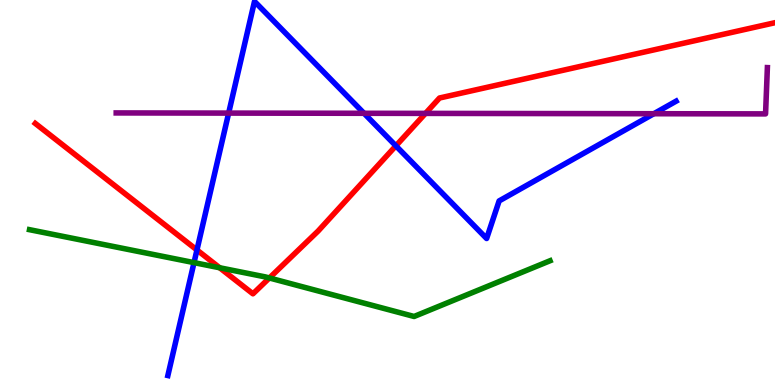[{'lines': ['blue', 'red'], 'intersections': [{'x': 2.54, 'y': 3.51}, {'x': 5.11, 'y': 6.21}]}, {'lines': ['green', 'red'], 'intersections': [{'x': 2.83, 'y': 3.05}, {'x': 3.48, 'y': 2.78}]}, {'lines': ['purple', 'red'], 'intersections': [{'x': 5.49, 'y': 7.05}]}, {'lines': ['blue', 'green'], 'intersections': [{'x': 2.5, 'y': 3.18}]}, {'lines': ['blue', 'purple'], 'intersections': [{'x': 2.95, 'y': 7.06}, {'x': 4.7, 'y': 7.06}, {'x': 8.44, 'y': 7.05}]}, {'lines': ['green', 'purple'], 'intersections': []}]